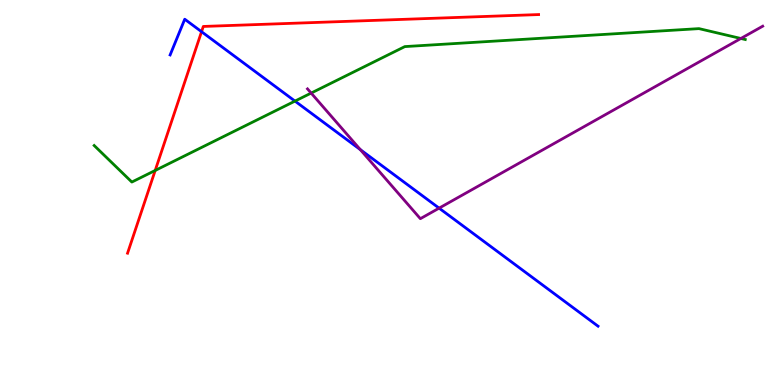[{'lines': ['blue', 'red'], 'intersections': [{'x': 2.6, 'y': 9.18}]}, {'lines': ['green', 'red'], 'intersections': [{'x': 2.0, 'y': 5.57}]}, {'lines': ['purple', 'red'], 'intersections': []}, {'lines': ['blue', 'green'], 'intersections': [{'x': 3.81, 'y': 7.37}]}, {'lines': ['blue', 'purple'], 'intersections': [{'x': 4.65, 'y': 6.11}, {'x': 5.67, 'y': 4.59}]}, {'lines': ['green', 'purple'], 'intersections': [{'x': 4.01, 'y': 7.58}, {'x': 9.56, 'y': 9.0}]}]